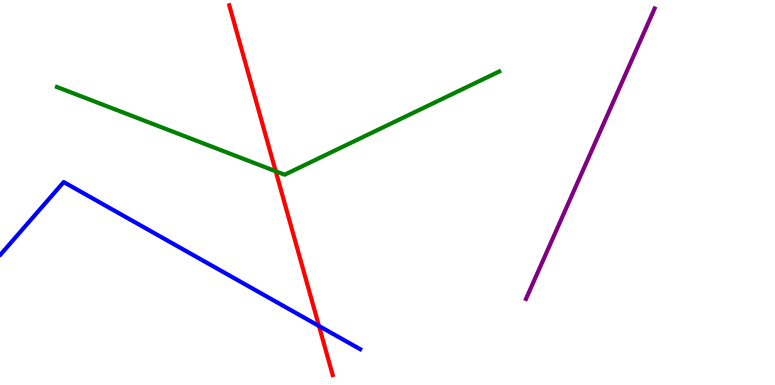[{'lines': ['blue', 'red'], 'intersections': [{'x': 4.12, 'y': 1.53}]}, {'lines': ['green', 'red'], 'intersections': [{'x': 3.56, 'y': 5.55}]}, {'lines': ['purple', 'red'], 'intersections': []}, {'lines': ['blue', 'green'], 'intersections': []}, {'lines': ['blue', 'purple'], 'intersections': []}, {'lines': ['green', 'purple'], 'intersections': []}]